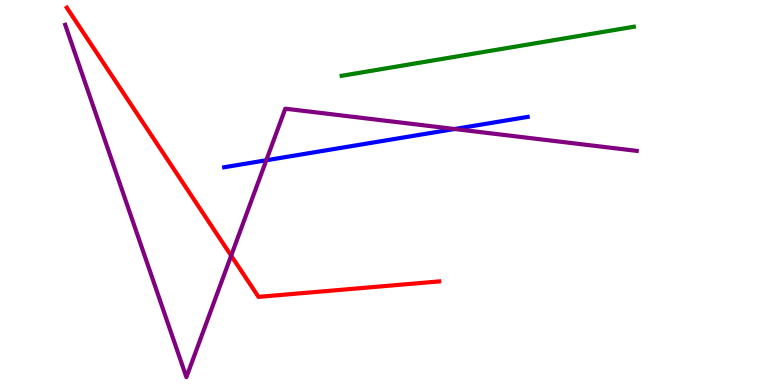[{'lines': ['blue', 'red'], 'intersections': []}, {'lines': ['green', 'red'], 'intersections': []}, {'lines': ['purple', 'red'], 'intersections': [{'x': 2.98, 'y': 3.36}]}, {'lines': ['blue', 'green'], 'intersections': []}, {'lines': ['blue', 'purple'], 'intersections': [{'x': 3.44, 'y': 5.84}, {'x': 5.87, 'y': 6.65}]}, {'lines': ['green', 'purple'], 'intersections': []}]